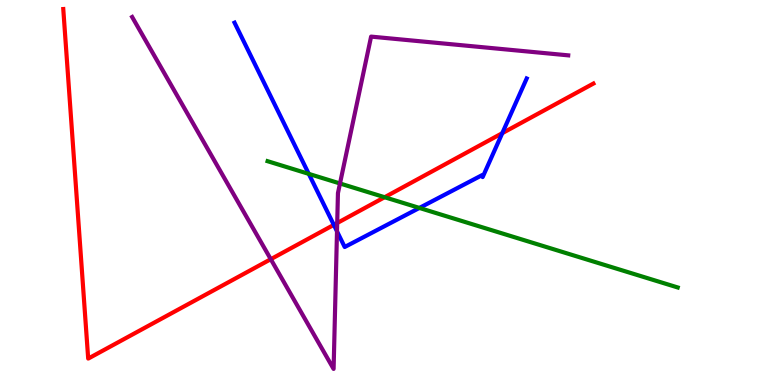[{'lines': ['blue', 'red'], 'intersections': [{'x': 4.31, 'y': 4.16}, {'x': 6.48, 'y': 6.54}]}, {'lines': ['green', 'red'], 'intersections': [{'x': 4.96, 'y': 4.88}]}, {'lines': ['purple', 'red'], 'intersections': [{'x': 3.49, 'y': 3.27}, {'x': 4.35, 'y': 4.21}]}, {'lines': ['blue', 'green'], 'intersections': [{'x': 3.98, 'y': 5.48}, {'x': 5.41, 'y': 4.6}]}, {'lines': ['blue', 'purple'], 'intersections': [{'x': 4.35, 'y': 3.99}]}, {'lines': ['green', 'purple'], 'intersections': [{'x': 4.39, 'y': 5.23}]}]